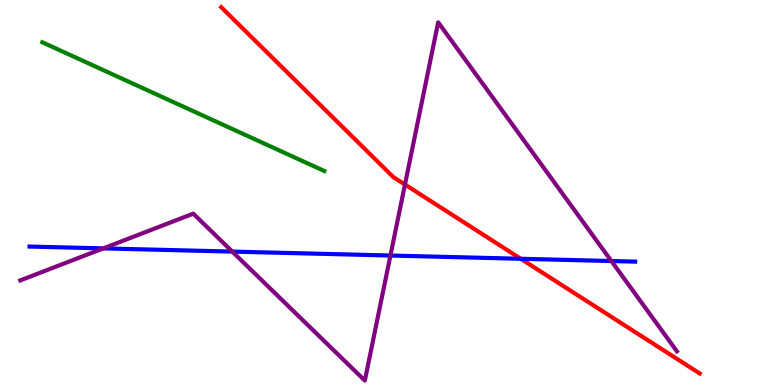[{'lines': ['blue', 'red'], 'intersections': [{'x': 6.72, 'y': 3.28}]}, {'lines': ['green', 'red'], 'intersections': []}, {'lines': ['purple', 'red'], 'intersections': [{'x': 5.23, 'y': 5.21}]}, {'lines': ['blue', 'green'], 'intersections': []}, {'lines': ['blue', 'purple'], 'intersections': [{'x': 1.33, 'y': 3.55}, {'x': 3.0, 'y': 3.47}, {'x': 5.04, 'y': 3.36}, {'x': 7.89, 'y': 3.22}]}, {'lines': ['green', 'purple'], 'intersections': []}]